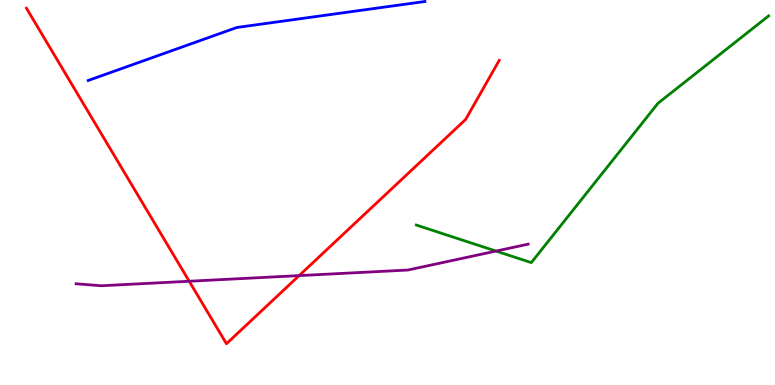[{'lines': ['blue', 'red'], 'intersections': []}, {'lines': ['green', 'red'], 'intersections': []}, {'lines': ['purple', 'red'], 'intersections': [{'x': 2.44, 'y': 2.69}, {'x': 3.86, 'y': 2.84}]}, {'lines': ['blue', 'green'], 'intersections': []}, {'lines': ['blue', 'purple'], 'intersections': []}, {'lines': ['green', 'purple'], 'intersections': [{'x': 6.4, 'y': 3.48}]}]